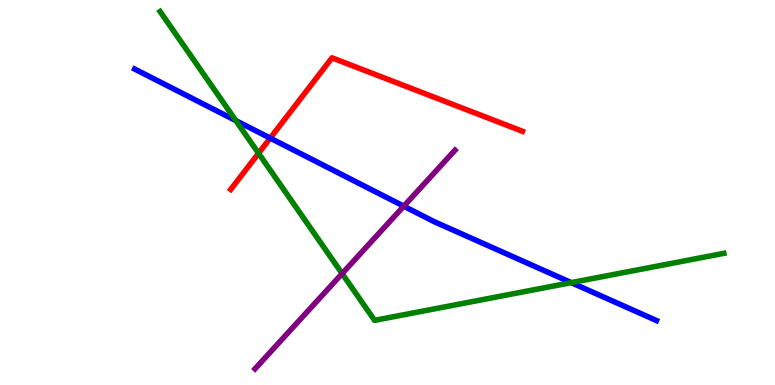[{'lines': ['blue', 'red'], 'intersections': [{'x': 3.49, 'y': 6.41}]}, {'lines': ['green', 'red'], 'intersections': [{'x': 3.34, 'y': 6.02}]}, {'lines': ['purple', 'red'], 'intersections': []}, {'lines': ['blue', 'green'], 'intersections': [{'x': 3.04, 'y': 6.87}, {'x': 7.37, 'y': 2.66}]}, {'lines': ['blue', 'purple'], 'intersections': [{'x': 5.21, 'y': 4.64}]}, {'lines': ['green', 'purple'], 'intersections': [{'x': 4.41, 'y': 2.89}]}]